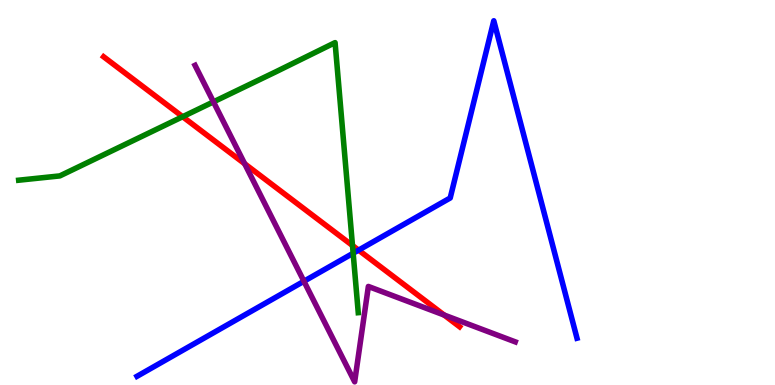[{'lines': ['blue', 'red'], 'intersections': [{'x': 4.63, 'y': 3.5}]}, {'lines': ['green', 'red'], 'intersections': [{'x': 2.36, 'y': 6.97}, {'x': 4.55, 'y': 3.62}]}, {'lines': ['purple', 'red'], 'intersections': [{'x': 3.16, 'y': 5.75}, {'x': 5.73, 'y': 1.82}]}, {'lines': ['blue', 'green'], 'intersections': [{'x': 4.56, 'y': 3.42}]}, {'lines': ['blue', 'purple'], 'intersections': [{'x': 3.92, 'y': 2.69}]}, {'lines': ['green', 'purple'], 'intersections': [{'x': 2.75, 'y': 7.35}]}]